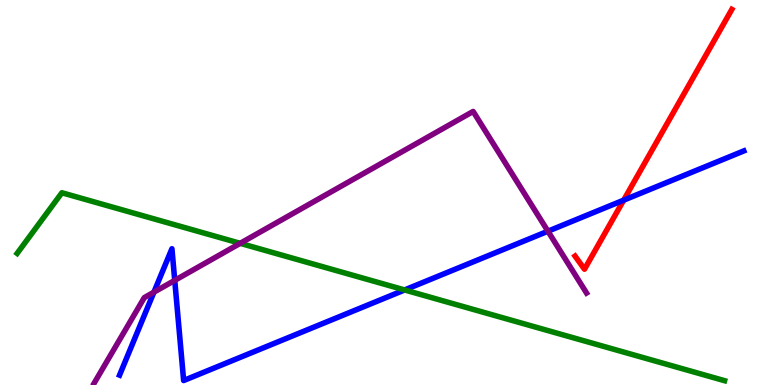[{'lines': ['blue', 'red'], 'intersections': [{'x': 8.05, 'y': 4.8}]}, {'lines': ['green', 'red'], 'intersections': []}, {'lines': ['purple', 'red'], 'intersections': []}, {'lines': ['blue', 'green'], 'intersections': [{'x': 5.22, 'y': 2.47}]}, {'lines': ['blue', 'purple'], 'intersections': [{'x': 1.99, 'y': 2.41}, {'x': 2.25, 'y': 2.72}, {'x': 7.07, 'y': 3.99}]}, {'lines': ['green', 'purple'], 'intersections': [{'x': 3.1, 'y': 3.68}]}]